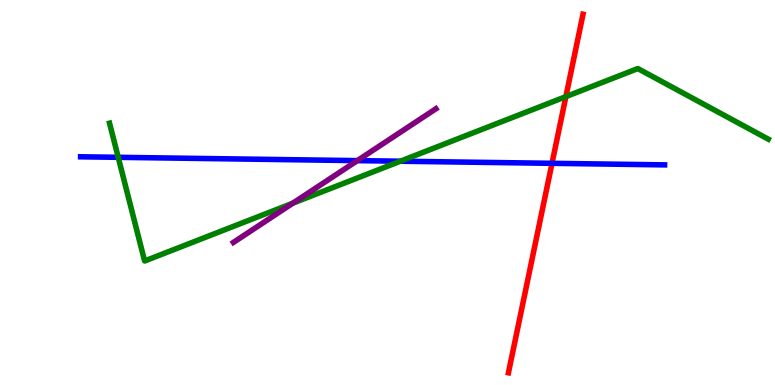[{'lines': ['blue', 'red'], 'intersections': [{'x': 7.12, 'y': 5.76}]}, {'lines': ['green', 'red'], 'intersections': [{'x': 7.3, 'y': 7.49}]}, {'lines': ['purple', 'red'], 'intersections': []}, {'lines': ['blue', 'green'], 'intersections': [{'x': 1.53, 'y': 5.91}, {'x': 5.17, 'y': 5.81}]}, {'lines': ['blue', 'purple'], 'intersections': [{'x': 4.61, 'y': 5.83}]}, {'lines': ['green', 'purple'], 'intersections': [{'x': 3.78, 'y': 4.72}]}]